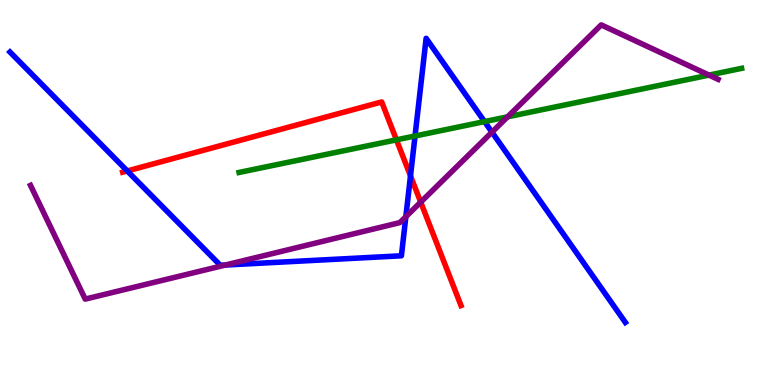[{'lines': ['blue', 'red'], 'intersections': [{'x': 1.64, 'y': 5.56}, {'x': 5.3, 'y': 5.43}]}, {'lines': ['green', 'red'], 'intersections': [{'x': 5.12, 'y': 6.37}]}, {'lines': ['purple', 'red'], 'intersections': [{'x': 5.43, 'y': 4.75}]}, {'lines': ['blue', 'green'], 'intersections': [{'x': 5.36, 'y': 6.47}, {'x': 6.25, 'y': 6.84}]}, {'lines': ['blue', 'purple'], 'intersections': [{'x': 2.91, 'y': 3.12}, {'x': 5.24, 'y': 4.37}, {'x': 6.35, 'y': 6.57}]}, {'lines': ['green', 'purple'], 'intersections': [{'x': 6.55, 'y': 6.97}, {'x': 9.15, 'y': 8.05}]}]